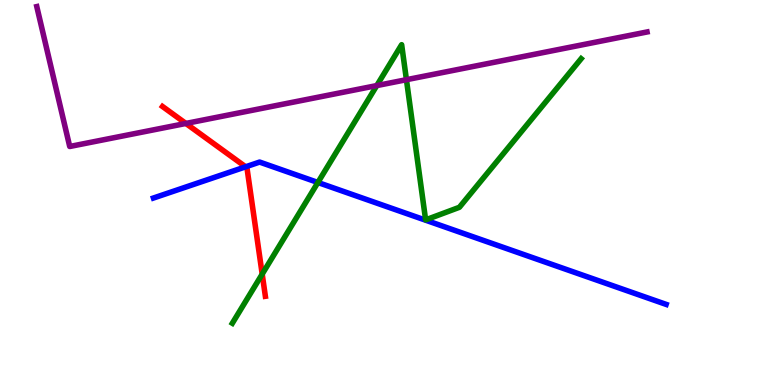[{'lines': ['blue', 'red'], 'intersections': [{'x': 3.17, 'y': 5.67}]}, {'lines': ['green', 'red'], 'intersections': [{'x': 3.38, 'y': 2.88}]}, {'lines': ['purple', 'red'], 'intersections': [{'x': 2.4, 'y': 6.79}]}, {'lines': ['blue', 'green'], 'intersections': [{'x': 4.1, 'y': 5.26}]}, {'lines': ['blue', 'purple'], 'intersections': []}, {'lines': ['green', 'purple'], 'intersections': [{'x': 4.86, 'y': 7.78}, {'x': 5.24, 'y': 7.93}]}]